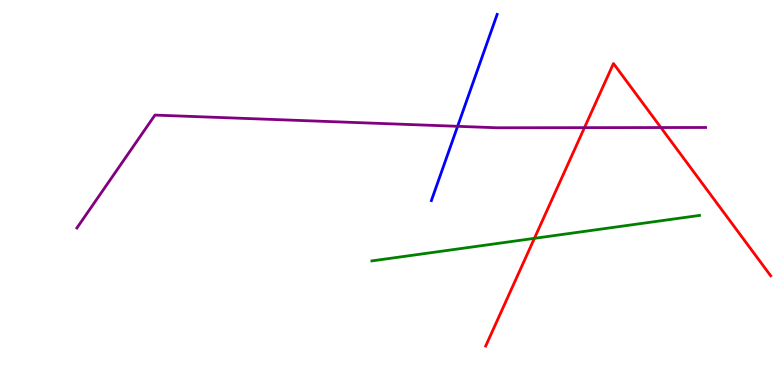[{'lines': ['blue', 'red'], 'intersections': []}, {'lines': ['green', 'red'], 'intersections': [{'x': 6.9, 'y': 3.81}]}, {'lines': ['purple', 'red'], 'intersections': [{'x': 7.54, 'y': 6.68}, {'x': 8.53, 'y': 6.69}]}, {'lines': ['blue', 'green'], 'intersections': []}, {'lines': ['blue', 'purple'], 'intersections': [{'x': 5.9, 'y': 6.72}]}, {'lines': ['green', 'purple'], 'intersections': []}]